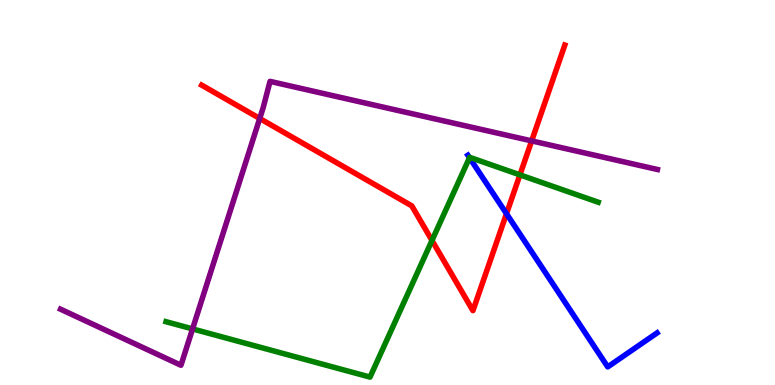[{'lines': ['blue', 'red'], 'intersections': [{'x': 6.54, 'y': 4.45}]}, {'lines': ['green', 'red'], 'intersections': [{'x': 5.57, 'y': 3.75}, {'x': 6.71, 'y': 5.46}]}, {'lines': ['purple', 'red'], 'intersections': [{'x': 3.35, 'y': 6.92}, {'x': 6.86, 'y': 6.34}]}, {'lines': ['blue', 'green'], 'intersections': [{'x': 6.06, 'y': 5.9}]}, {'lines': ['blue', 'purple'], 'intersections': []}, {'lines': ['green', 'purple'], 'intersections': [{'x': 2.48, 'y': 1.46}]}]